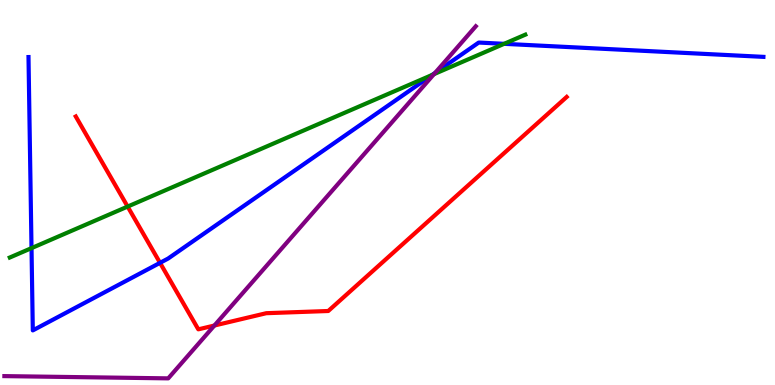[{'lines': ['blue', 'red'], 'intersections': [{'x': 2.06, 'y': 3.17}]}, {'lines': ['green', 'red'], 'intersections': [{'x': 1.65, 'y': 4.63}]}, {'lines': ['purple', 'red'], 'intersections': [{'x': 2.77, 'y': 1.54}]}, {'lines': ['blue', 'green'], 'intersections': [{'x': 0.407, 'y': 3.56}, {'x': 5.58, 'y': 8.05}, {'x': 6.5, 'y': 8.86}]}, {'lines': ['blue', 'purple'], 'intersections': [{'x': 5.61, 'y': 8.11}]}, {'lines': ['green', 'purple'], 'intersections': [{'x': 5.6, 'y': 8.07}]}]